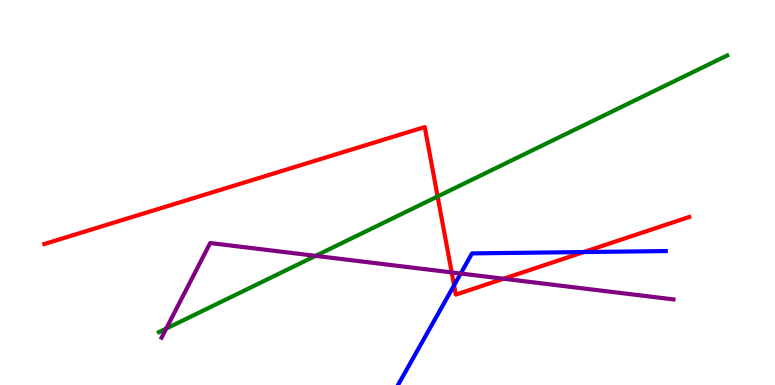[{'lines': ['blue', 'red'], 'intersections': [{'x': 5.86, 'y': 2.59}, {'x': 7.53, 'y': 3.45}]}, {'lines': ['green', 'red'], 'intersections': [{'x': 5.65, 'y': 4.9}]}, {'lines': ['purple', 'red'], 'intersections': [{'x': 5.83, 'y': 2.92}, {'x': 6.5, 'y': 2.76}]}, {'lines': ['blue', 'green'], 'intersections': []}, {'lines': ['blue', 'purple'], 'intersections': [{'x': 5.94, 'y': 2.9}]}, {'lines': ['green', 'purple'], 'intersections': [{'x': 2.14, 'y': 1.47}, {'x': 4.07, 'y': 3.35}]}]